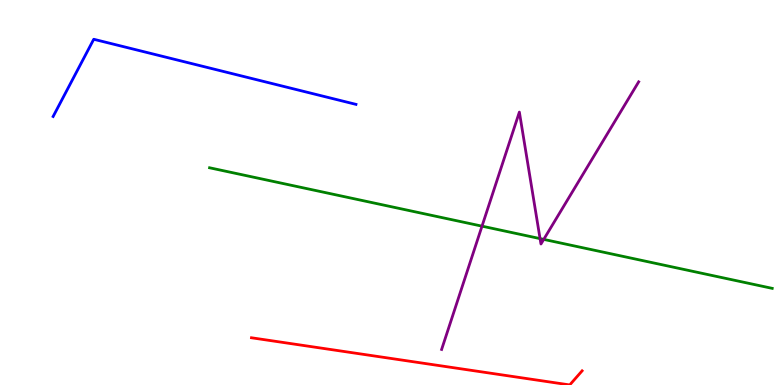[{'lines': ['blue', 'red'], 'intersections': []}, {'lines': ['green', 'red'], 'intersections': []}, {'lines': ['purple', 'red'], 'intersections': []}, {'lines': ['blue', 'green'], 'intersections': []}, {'lines': ['blue', 'purple'], 'intersections': []}, {'lines': ['green', 'purple'], 'intersections': [{'x': 6.22, 'y': 4.13}, {'x': 6.97, 'y': 3.8}, {'x': 7.02, 'y': 3.78}]}]